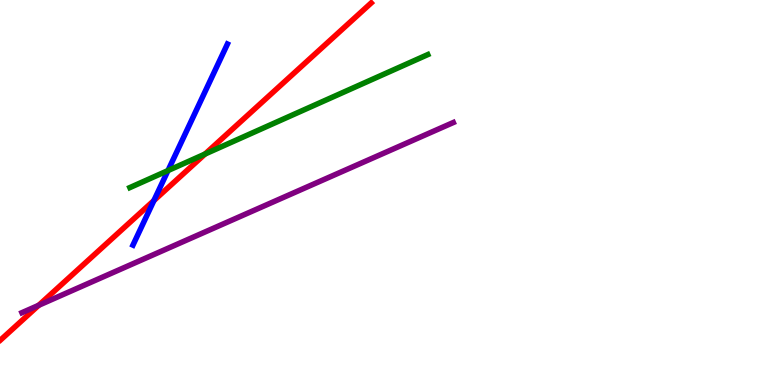[{'lines': ['blue', 'red'], 'intersections': [{'x': 1.99, 'y': 4.79}]}, {'lines': ['green', 'red'], 'intersections': [{'x': 2.65, 'y': 6.0}]}, {'lines': ['purple', 'red'], 'intersections': [{'x': 0.5, 'y': 2.07}]}, {'lines': ['blue', 'green'], 'intersections': [{'x': 2.17, 'y': 5.57}]}, {'lines': ['blue', 'purple'], 'intersections': []}, {'lines': ['green', 'purple'], 'intersections': []}]